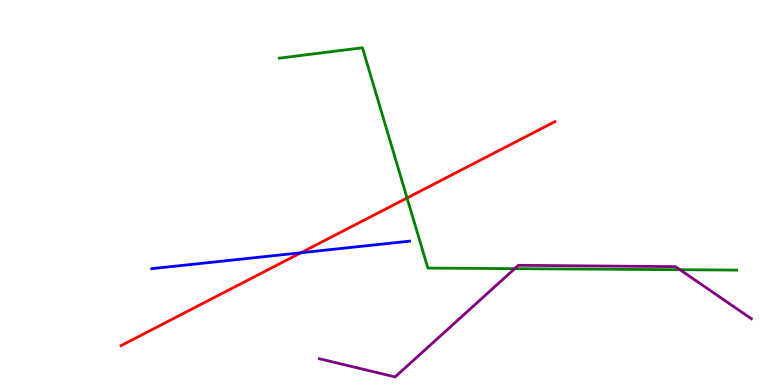[{'lines': ['blue', 'red'], 'intersections': [{'x': 3.88, 'y': 3.44}]}, {'lines': ['green', 'red'], 'intersections': [{'x': 5.25, 'y': 4.86}]}, {'lines': ['purple', 'red'], 'intersections': []}, {'lines': ['blue', 'green'], 'intersections': []}, {'lines': ['blue', 'purple'], 'intersections': []}, {'lines': ['green', 'purple'], 'intersections': [{'x': 6.64, 'y': 3.02}, {'x': 8.77, 'y': 2.99}]}]